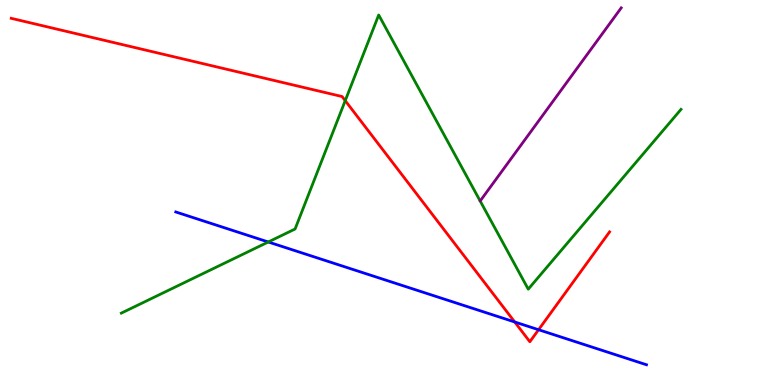[{'lines': ['blue', 'red'], 'intersections': [{'x': 6.64, 'y': 1.64}, {'x': 6.95, 'y': 1.44}]}, {'lines': ['green', 'red'], 'intersections': [{'x': 4.45, 'y': 7.39}]}, {'lines': ['purple', 'red'], 'intersections': []}, {'lines': ['blue', 'green'], 'intersections': [{'x': 3.46, 'y': 3.71}]}, {'lines': ['blue', 'purple'], 'intersections': []}, {'lines': ['green', 'purple'], 'intersections': []}]